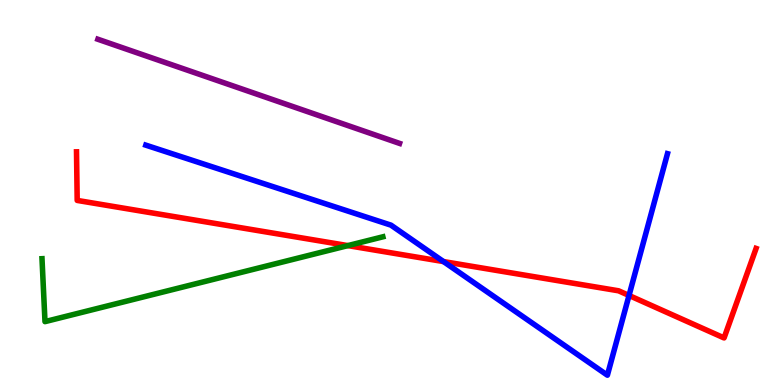[{'lines': ['blue', 'red'], 'intersections': [{'x': 5.72, 'y': 3.21}, {'x': 8.12, 'y': 2.33}]}, {'lines': ['green', 'red'], 'intersections': [{'x': 4.49, 'y': 3.62}]}, {'lines': ['purple', 'red'], 'intersections': []}, {'lines': ['blue', 'green'], 'intersections': []}, {'lines': ['blue', 'purple'], 'intersections': []}, {'lines': ['green', 'purple'], 'intersections': []}]